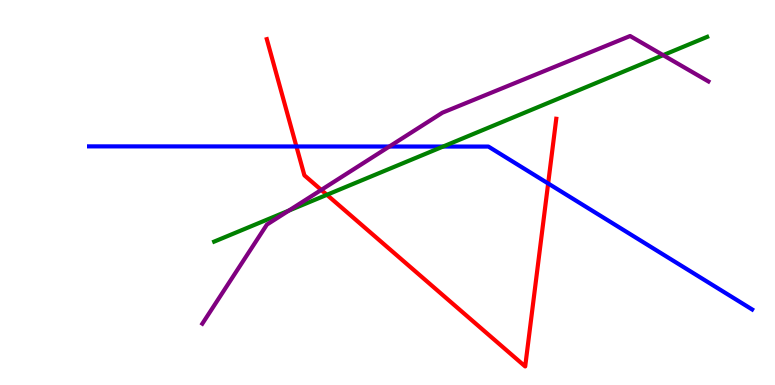[{'lines': ['blue', 'red'], 'intersections': [{'x': 3.82, 'y': 6.2}, {'x': 7.07, 'y': 5.23}]}, {'lines': ['green', 'red'], 'intersections': [{'x': 4.22, 'y': 4.94}]}, {'lines': ['purple', 'red'], 'intersections': [{'x': 4.15, 'y': 5.07}]}, {'lines': ['blue', 'green'], 'intersections': [{'x': 5.72, 'y': 6.19}]}, {'lines': ['blue', 'purple'], 'intersections': [{'x': 5.02, 'y': 6.19}]}, {'lines': ['green', 'purple'], 'intersections': [{'x': 3.73, 'y': 4.53}, {'x': 8.56, 'y': 8.57}]}]